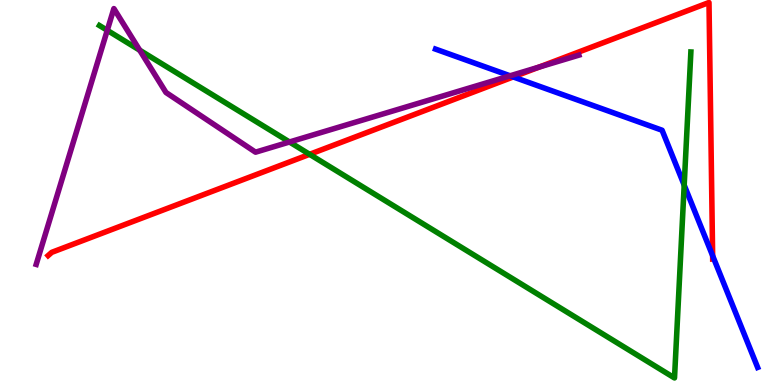[{'lines': ['blue', 'red'], 'intersections': [{'x': 6.62, 'y': 8.0}, {'x': 9.2, 'y': 3.36}]}, {'lines': ['green', 'red'], 'intersections': [{'x': 3.99, 'y': 5.99}]}, {'lines': ['purple', 'red'], 'intersections': [{'x': 6.96, 'y': 8.26}]}, {'lines': ['blue', 'green'], 'intersections': [{'x': 8.83, 'y': 5.19}]}, {'lines': ['blue', 'purple'], 'intersections': [{'x': 6.58, 'y': 8.03}]}, {'lines': ['green', 'purple'], 'intersections': [{'x': 1.38, 'y': 9.21}, {'x': 1.8, 'y': 8.7}, {'x': 3.74, 'y': 6.31}]}]